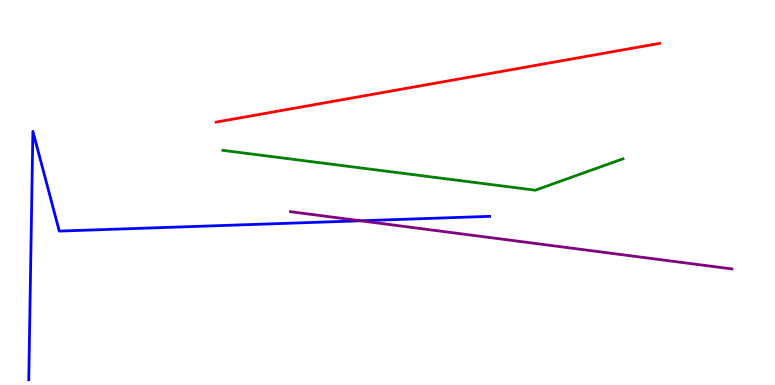[{'lines': ['blue', 'red'], 'intersections': []}, {'lines': ['green', 'red'], 'intersections': []}, {'lines': ['purple', 'red'], 'intersections': []}, {'lines': ['blue', 'green'], 'intersections': []}, {'lines': ['blue', 'purple'], 'intersections': [{'x': 4.65, 'y': 4.27}]}, {'lines': ['green', 'purple'], 'intersections': []}]